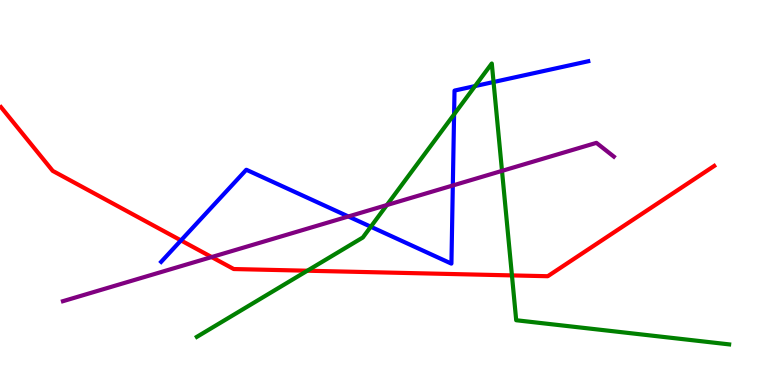[{'lines': ['blue', 'red'], 'intersections': [{'x': 2.34, 'y': 3.76}]}, {'lines': ['green', 'red'], 'intersections': [{'x': 3.97, 'y': 2.97}, {'x': 6.61, 'y': 2.85}]}, {'lines': ['purple', 'red'], 'intersections': [{'x': 2.73, 'y': 3.32}]}, {'lines': ['blue', 'green'], 'intersections': [{'x': 4.78, 'y': 4.11}, {'x': 5.86, 'y': 7.03}, {'x': 6.13, 'y': 7.76}, {'x': 6.37, 'y': 7.87}]}, {'lines': ['blue', 'purple'], 'intersections': [{'x': 4.5, 'y': 4.38}, {'x': 5.84, 'y': 5.18}]}, {'lines': ['green', 'purple'], 'intersections': [{'x': 4.99, 'y': 4.67}, {'x': 6.48, 'y': 5.56}]}]